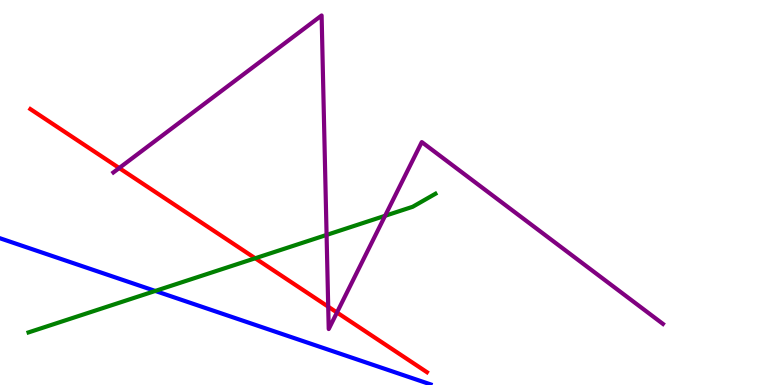[{'lines': ['blue', 'red'], 'intersections': []}, {'lines': ['green', 'red'], 'intersections': [{'x': 3.29, 'y': 3.29}]}, {'lines': ['purple', 'red'], 'intersections': [{'x': 1.54, 'y': 5.64}, {'x': 4.23, 'y': 2.03}, {'x': 4.35, 'y': 1.88}]}, {'lines': ['blue', 'green'], 'intersections': [{'x': 2.0, 'y': 2.44}]}, {'lines': ['blue', 'purple'], 'intersections': []}, {'lines': ['green', 'purple'], 'intersections': [{'x': 4.21, 'y': 3.9}, {'x': 4.97, 'y': 4.39}]}]